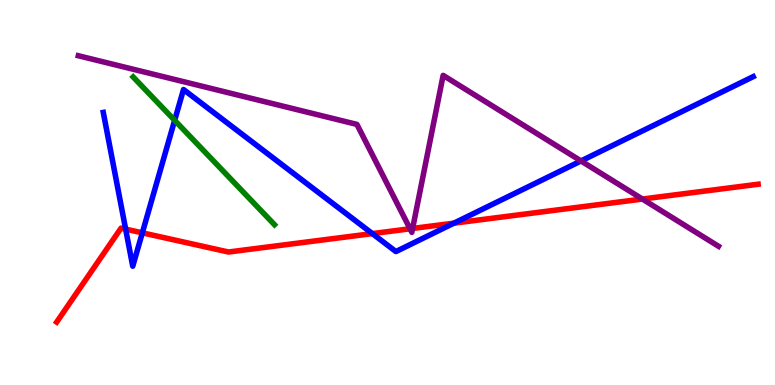[{'lines': ['blue', 'red'], 'intersections': [{'x': 1.62, 'y': 4.05}, {'x': 1.84, 'y': 3.95}, {'x': 4.8, 'y': 3.93}, {'x': 5.86, 'y': 4.2}]}, {'lines': ['green', 'red'], 'intersections': []}, {'lines': ['purple', 'red'], 'intersections': [{'x': 5.29, 'y': 4.06}, {'x': 5.32, 'y': 4.07}, {'x': 8.29, 'y': 4.83}]}, {'lines': ['blue', 'green'], 'intersections': [{'x': 2.25, 'y': 6.87}]}, {'lines': ['blue', 'purple'], 'intersections': [{'x': 7.5, 'y': 5.82}]}, {'lines': ['green', 'purple'], 'intersections': []}]